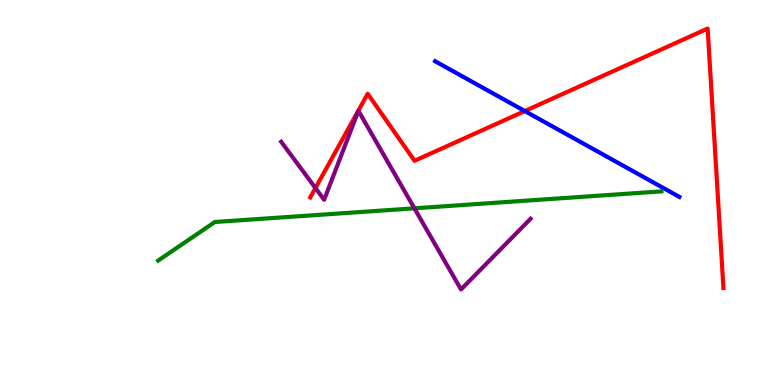[{'lines': ['blue', 'red'], 'intersections': [{'x': 6.77, 'y': 7.12}]}, {'lines': ['green', 'red'], 'intersections': []}, {'lines': ['purple', 'red'], 'intersections': [{'x': 4.07, 'y': 5.12}]}, {'lines': ['blue', 'green'], 'intersections': []}, {'lines': ['blue', 'purple'], 'intersections': []}, {'lines': ['green', 'purple'], 'intersections': [{'x': 5.35, 'y': 4.59}]}]